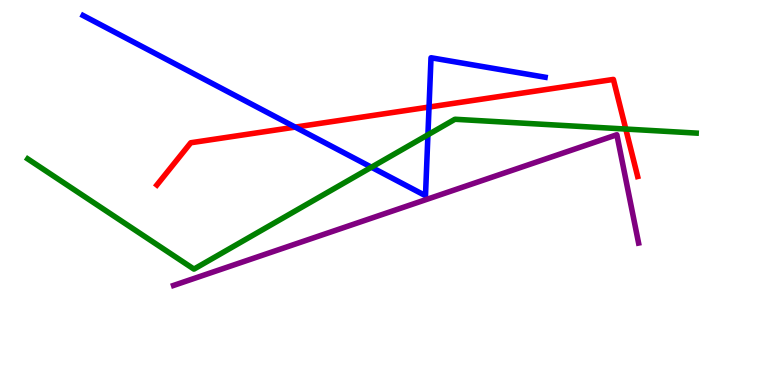[{'lines': ['blue', 'red'], 'intersections': [{'x': 3.81, 'y': 6.7}, {'x': 5.54, 'y': 7.22}]}, {'lines': ['green', 'red'], 'intersections': [{'x': 8.07, 'y': 6.65}]}, {'lines': ['purple', 'red'], 'intersections': []}, {'lines': ['blue', 'green'], 'intersections': [{'x': 4.79, 'y': 5.66}, {'x': 5.52, 'y': 6.5}]}, {'lines': ['blue', 'purple'], 'intersections': []}, {'lines': ['green', 'purple'], 'intersections': []}]